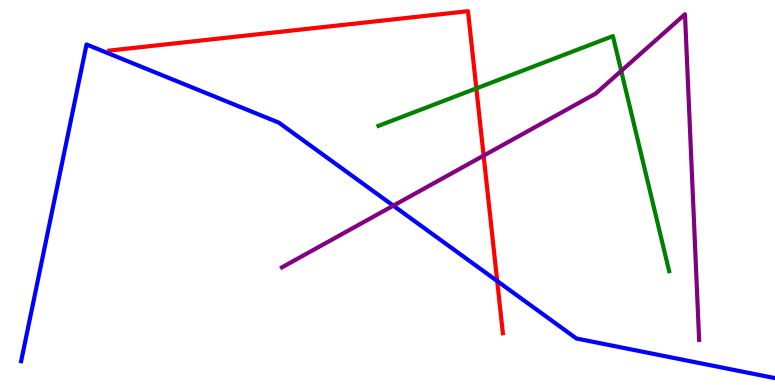[{'lines': ['blue', 'red'], 'intersections': [{'x': 6.42, 'y': 2.7}]}, {'lines': ['green', 'red'], 'intersections': [{'x': 6.15, 'y': 7.7}]}, {'lines': ['purple', 'red'], 'intersections': [{'x': 6.24, 'y': 5.96}]}, {'lines': ['blue', 'green'], 'intersections': []}, {'lines': ['blue', 'purple'], 'intersections': [{'x': 5.07, 'y': 4.66}]}, {'lines': ['green', 'purple'], 'intersections': [{'x': 8.02, 'y': 8.16}]}]